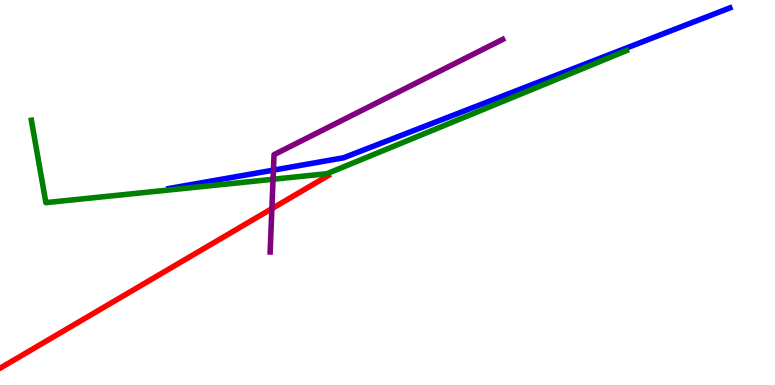[{'lines': ['blue', 'red'], 'intersections': []}, {'lines': ['green', 'red'], 'intersections': []}, {'lines': ['purple', 'red'], 'intersections': [{'x': 3.51, 'y': 4.58}]}, {'lines': ['blue', 'green'], 'intersections': []}, {'lines': ['blue', 'purple'], 'intersections': [{'x': 3.53, 'y': 5.58}]}, {'lines': ['green', 'purple'], 'intersections': [{'x': 3.52, 'y': 5.34}]}]